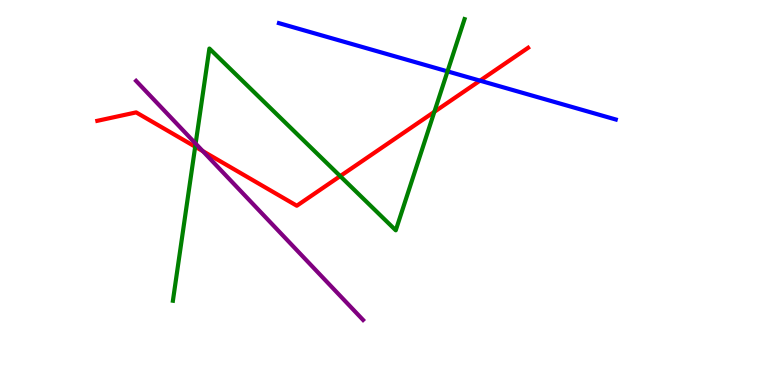[{'lines': ['blue', 'red'], 'intersections': [{'x': 6.19, 'y': 7.91}]}, {'lines': ['green', 'red'], 'intersections': [{'x': 2.52, 'y': 6.19}, {'x': 4.39, 'y': 5.43}, {'x': 5.6, 'y': 7.1}]}, {'lines': ['purple', 'red'], 'intersections': [{'x': 2.62, 'y': 6.08}]}, {'lines': ['blue', 'green'], 'intersections': [{'x': 5.77, 'y': 8.15}]}, {'lines': ['blue', 'purple'], 'intersections': []}, {'lines': ['green', 'purple'], 'intersections': [{'x': 2.52, 'y': 6.27}]}]